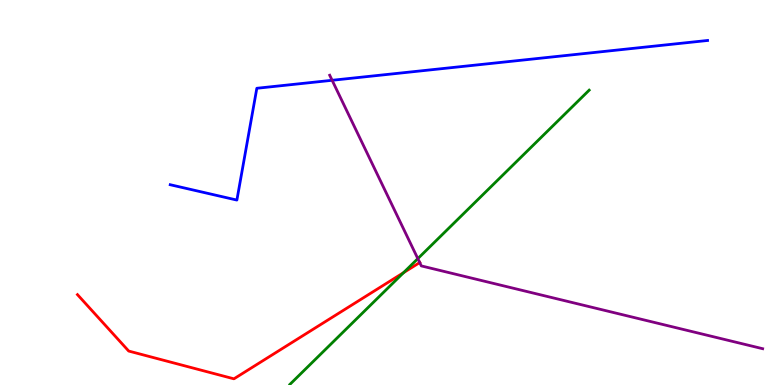[{'lines': ['blue', 'red'], 'intersections': []}, {'lines': ['green', 'red'], 'intersections': [{'x': 5.21, 'y': 2.92}]}, {'lines': ['purple', 'red'], 'intersections': [{'x': 5.42, 'y': 3.18}]}, {'lines': ['blue', 'green'], 'intersections': []}, {'lines': ['blue', 'purple'], 'intersections': [{'x': 4.29, 'y': 7.91}]}, {'lines': ['green', 'purple'], 'intersections': [{'x': 5.39, 'y': 3.28}]}]